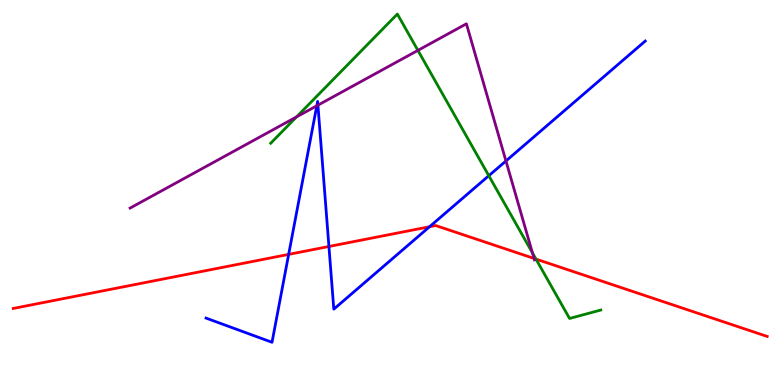[{'lines': ['blue', 'red'], 'intersections': [{'x': 3.72, 'y': 3.39}, {'x': 4.24, 'y': 3.6}, {'x': 5.54, 'y': 4.11}]}, {'lines': ['green', 'red'], 'intersections': [{'x': 6.92, 'y': 3.27}]}, {'lines': ['purple', 'red'], 'intersections': [{'x': 6.89, 'y': 3.29}]}, {'lines': ['blue', 'green'], 'intersections': [{'x': 6.31, 'y': 5.44}]}, {'lines': ['blue', 'purple'], 'intersections': [{'x': 4.09, 'y': 7.25}, {'x': 4.1, 'y': 7.27}, {'x': 6.53, 'y': 5.82}]}, {'lines': ['green', 'purple'], 'intersections': [{'x': 3.83, 'y': 6.96}, {'x': 5.39, 'y': 8.69}, {'x': 6.87, 'y': 3.43}]}]